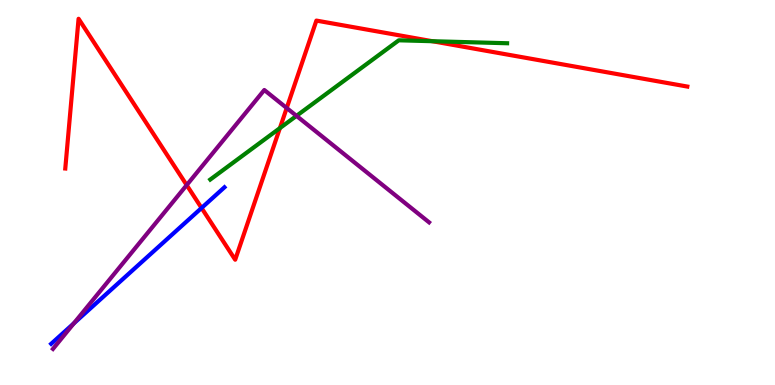[{'lines': ['blue', 'red'], 'intersections': [{'x': 2.6, 'y': 4.6}]}, {'lines': ['green', 'red'], 'intersections': [{'x': 3.61, 'y': 6.67}, {'x': 5.58, 'y': 8.93}]}, {'lines': ['purple', 'red'], 'intersections': [{'x': 2.41, 'y': 5.19}, {'x': 3.7, 'y': 7.19}]}, {'lines': ['blue', 'green'], 'intersections': []}, {'lines': ['blue', 'purple'], 'intersections': [{'x': 0.953, 'y': 1.6}]}, {'lines': ['green', 'purple'], 'intersections': [{'x': 3.83, 'y': 6.99}]}]